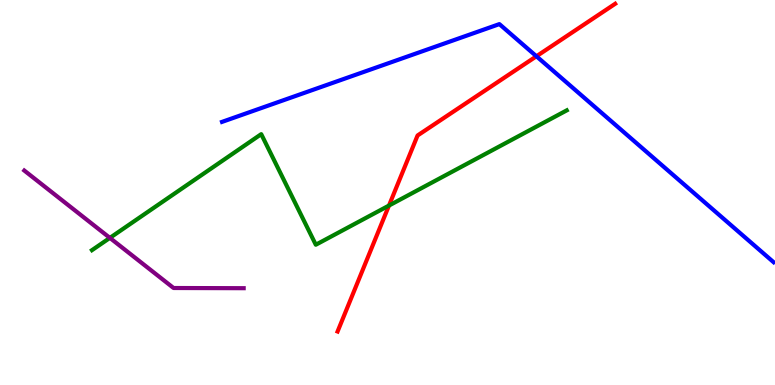[{'lines': ['blue', 'red'], 'intersections': [{'x': 6.92, 'y': 8.54}]}, {'lines': ['green', 'red'], 'intersections': [{'x': 5.02, 'y': 4.66}]}, {'lines': ['purple', 'red'], 'intersections': []}, {'lines': ['blue', 'green'], 'intersections': []}, {'lines': ['blue', 'purple'], 'intersections': []}, {'lines': ['green', 'purple'], 'intersections': [{'x': 1.42, 'y': 3.82}]}]